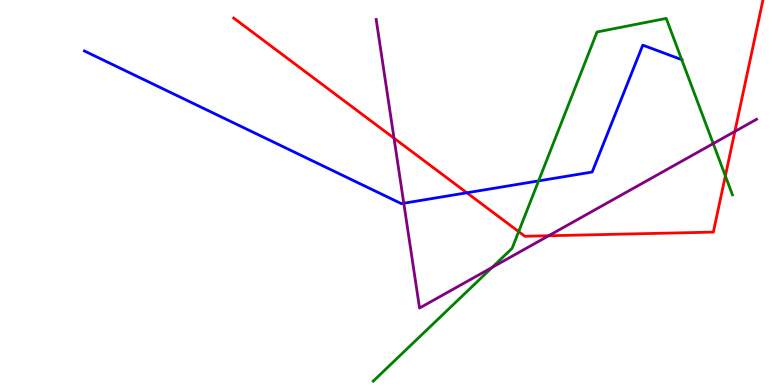[{'lines': ['blue', 'red'], 'intersections': [{'x': 6.02, 'y': 4.99}]}, {'lines': ['green', 'red'], 'intersections': [{'x': 6.69, 'y': 3.98}, {'x': 9.36, 'y': 5.43}]}, {'lines': ['purple', 'red'], 'intersections': [{'x': 5.08, 'y': 6.41}, {'x': 7.08, 'y': 3.88}, {'x': 9.48, 'y': 6.59}]}, {'lines': ['blue', 'green'], 'intersections': [{'x': 6.95, 'y': 5.3}, {'x': 8.8, 'y': 8.45}]}, {'lines': ['blue', 'purple'], 'intersections': [{'x': 5.21, 'y': 4.72}]}, {'lines': ['green', 'purple'], 'intersections': [{'x': 6.35, 'y': 3.06}, {'x': 9.2, 'y': 6.27}]}]